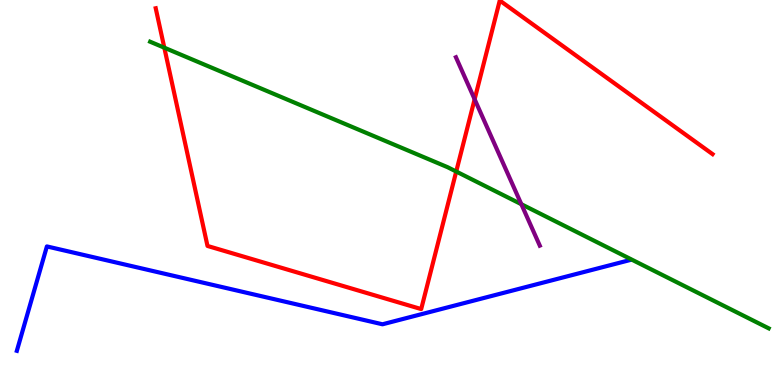[{'lines': ['blue', 'red'], 'intersections': []}, {'lines': ['green', 'red'], 'intersections': [{'x': 2.12, 'y': 8.76}, {'x': 5.89, 'y': 5.54}]}, {'lines': ['purple', 'red'], 'intersections': [{'x': 6.12, 'y': 7.42}]}, {'lines': ['blue', 'green'], 'intersections': []}, {'lines': ['blue', 'purple'], 'intersections': []}, {'lines': ['green', 'purple'], 'intersections': [{'x': 6.73, 'y': 4.7}]}]